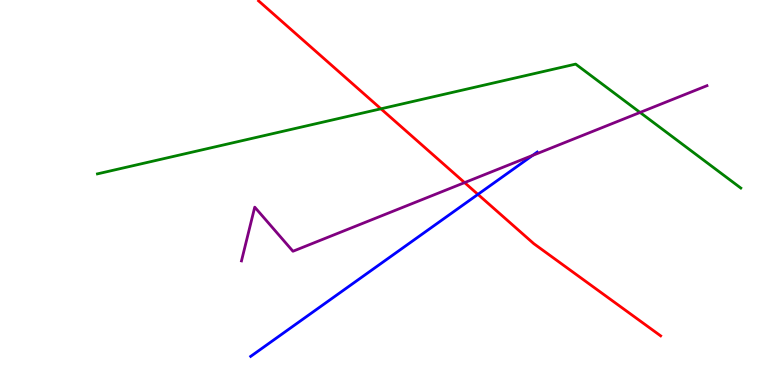[{'lines': ['blue', 'red'], 'intersections': [{'x': 6.17, 'y': 4.95}]}, {'lines': ['green', 'red'], 'intersections': [{'x': 4.92, 'y': 7.17}]}, {'lines': ['purple', 'red'], 'intersections': [{'x': 5.99, 'y': 5.26}]}, {'lines': ['blue', 'green'], 'intersections': []}, {'lines': ['blue', 'purple'], 'intersections': [{'x': 6.87, 'y': 5.96}]}, {'lines': ['green', 'purple'], 'intersections': [{'x': 8.26, 'y': 7.08}]}]